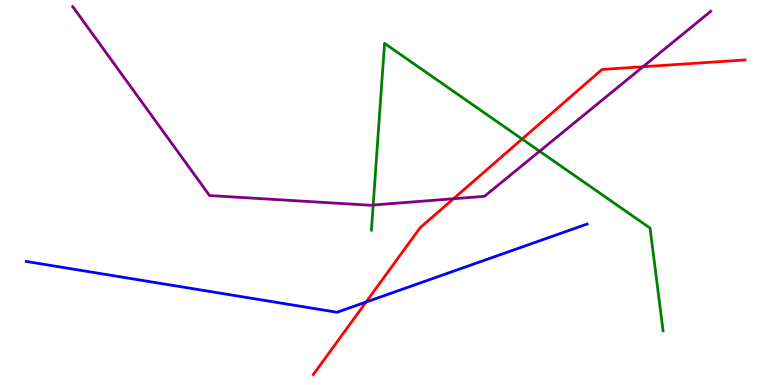[{'lines': ['blue', 'red'], 'intersections': [{'x': 4.72, 'y': 2.16}]}, {'lines': ['green', 'red'], 'intersections': [{'x': 6.74, 'y': 6.39}]}, {'lines': ['purple', 'red'], 'intersections': [{'x': 5.85, 'y': 4.84}, {'x': 8.3, 'y': 8.27}]}, {'lines': ['blue', 'green'], 'intersections': []}, {'lines': ['blue', 'purple'], 'intersections': []}, {'lines': ['green', 'purple'], 'intersections': [{'x': 4.82, 'y': 4.67}, {'x': 6.96, 'y': 6.07}]}]